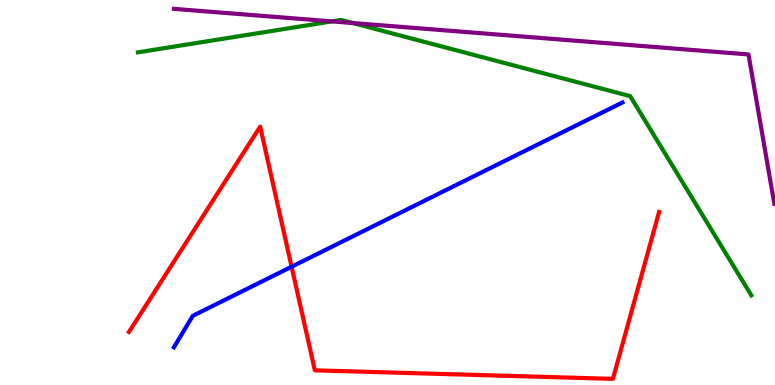[{'lines': ['blue', 'red'], 'intersections': [{'x': 3.76, 'y': 3.07}]}, {'lines': ['green', 'red'], 'intersections': []}, {'lines': ['purple', 'red'], 'intersections': []}, {'lines': ['blue', 'green'], 'intersections': []}, {'lines': ['blue', 'purple'], 'intersections': []}, {'lines': ['green', 'purple'], 'intersections': [{'x': 4.28, 'y': 9.44}, {'x': 4.55, 'y': 9.4}]}]